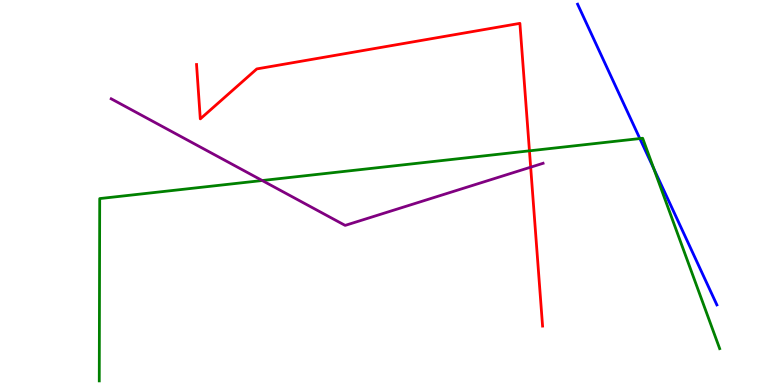[{'lines': ['blue', 'red'], 'intersections': []}, {'lines': ['green', 'red'], 'intersections': [{'x': 6.83, 'y': 6.08}]}, {'lines': ['purple', 'red'], 'intersections': [{'x': 6.85, 'y': 5.66}]}, {'lines': ['blue', 'green'], 'intersections': [{'x': 8.26, 'y': 6.4}, {'x': 8.44, 'y': 5.62}]}, {'lines': ['blue', 'purple'], 'intersections': []}, {'lines': ['green', 'purple'], 'intersections': [{'x': 3.38, 'y': 5.31}]}]